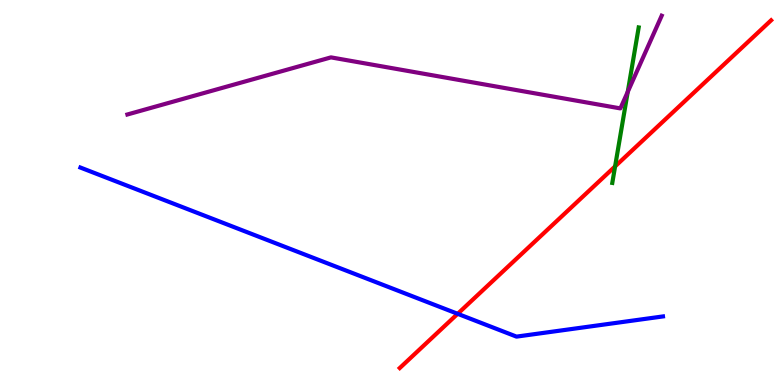[{'lines': ['blue', 'red'], 'intersections': [{'x': 5.91, 'y': 1.85}]}, {'lines': ['green', 'red'], 'intersections': [{'x': 7.94, 'y': 5.68}]}, {'lines': ['purple', 'red'], 'intersections': []}, {'lines': ['blue', 'green'], 'intersections': []}, {'lines': ['blue', 'purple'], 'intersections': []}, {'lines': ['green', 'purple'], 'intersections': [{'x': 8.1, 'y': 7.61}]}]